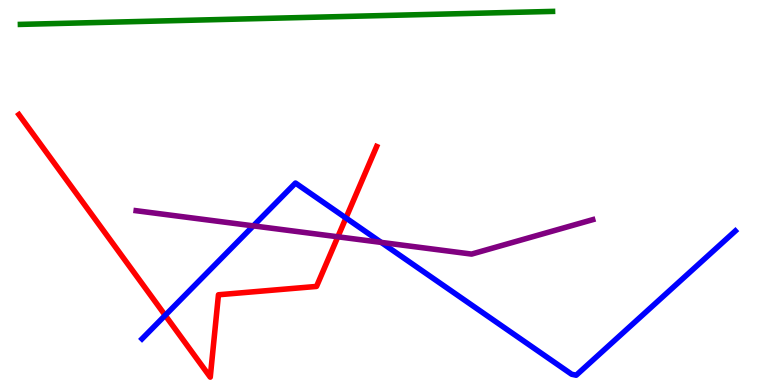[{'lines': ['blue', 'red'], 'intersections': [{'x': 2.13, 'y': 1.81}, {'x': 4.46, 'y': 4.34}]}, {'lines': ['green', 'red'], 'intersections': []}, {'lines': ['purple', 'red'], 'intersections': [{'x': 4.36, 'y': 3.85}]}, {'lines': ['blue', 'green'], 'intersections': []}, {'lines': ['blue', 'purple'], 'intersections': [{'x': 3.27, 'y': 4.13}, {'x': 4.92, 'y': 3.7}]}, {'lines': ['green', 'purple'], 'intersections': []}]